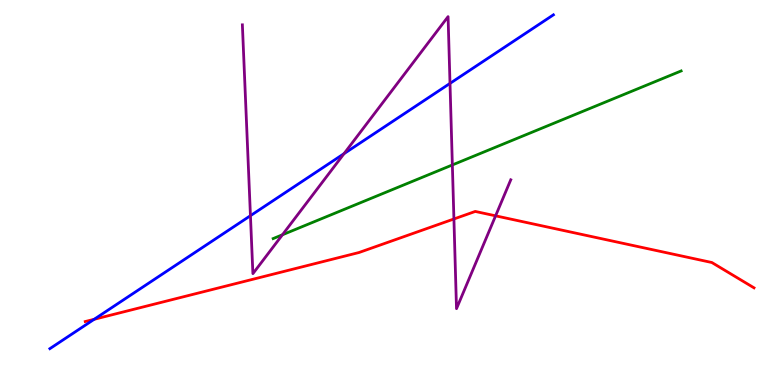[{'lines': ['blue', 'red'], 'intersections': [{'x': 1.22, 'y': 1.71}]}, {'lines': ['green', 'red'], 'intersections': []}, {'lines': ['purple', 'red'], 'intersections': [{'x': 5.86, 'y': 4.31}, {'x': 6.39, 'y': 4.39}]}, {'lines': ['blue', 'green'], 'intersections': []}, {'lines': ['blue', 'purple'], 'intersections': [{'x': 3.23, 'y': 4.4}, {'x': 4.44, 'y': 6.01}, {'x': 5.81, 'y': 7.83}]}, {'lines': ['green', 'purple'], 'intersections': [{'x': 3.64, 'y': 3.9}, {'x': 5.84, 'y': 5.72}]}]